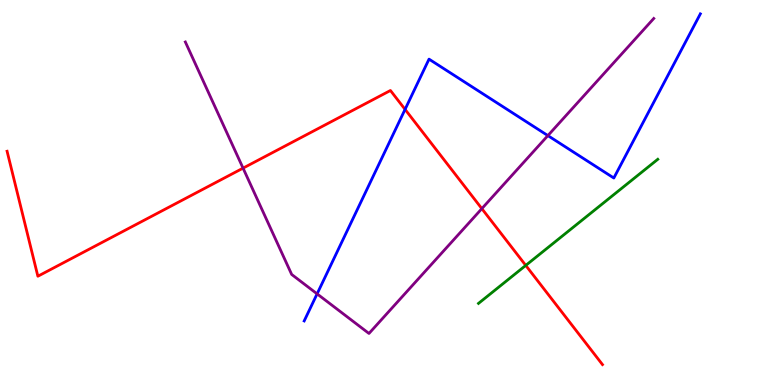[{'lines': ['blue', 'red'], 'intersections': [{'x': 5.23, 'y': 7.16}]}, {'lines': ['green', 'red'], 'intersections': [{'x': 6.78, 'y': 3.11}]}, {'lines': ['purple', 'red'], 'intersections': [{'x': 3.14, 'y': 5.63}, {'x': 6.22, 'y': 4.58}]}, {'lines': ['blue', 'green'], 'intersections': []}, {'lines': ['blue', 'purple'], 'intersections': [{'x': 4.09, 'y': 2.37}, {'x': 7.07, 'y': 6.48}]}, {'lines': ['green', 'purple'], 'intersections': []}]